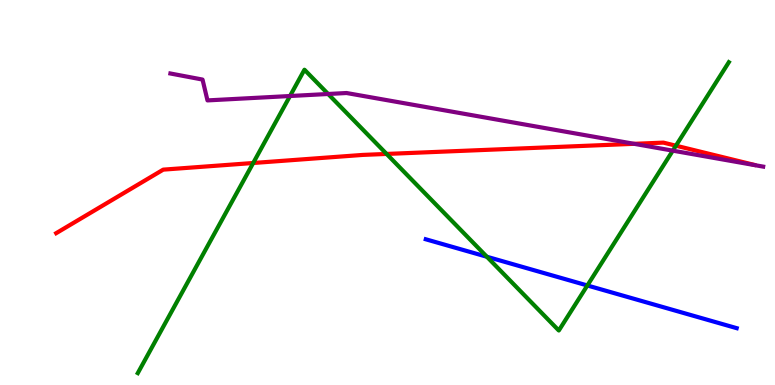[{'lines': ['blue', 'red'], 'intersections': []}, {'lines': ['green', 'red'], 'intersections': [{'x': 3.27, 'y': 5.77}, {'x': 4.99, 'y': 6.0}, {'x': 8.72, 'y': 6.22}]}, {'lines': ['purple', 'red'], 'intersections': [{'x': 8.18, 'y': 6.26}]}, {'lines': ['blue', 'green'], 'intersections': [{'x': 6.28, 'y': 3.33}, {'x': 7.58, 'y': 2.59}]}, {'lines': ['blue', 'purple'], 'intersections': []}, {'lines': ['green', 'purple'], 'intersections': [{'x': 3.74, 'y': 7.51}, {'x': 4.23, 'y': 7.56}, {'x': 8.68, 'y': 6.09}]}]